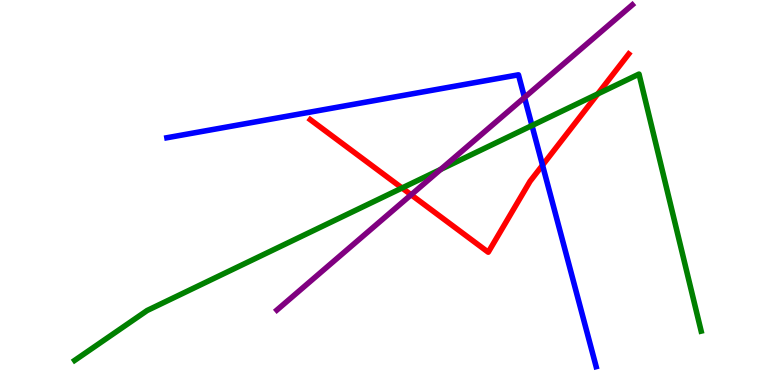[{'lines': ['blue', 'red'], 'intersections': [{'x': 7.0, 'y': 5.71}]}, {'lines': ['green', 'red'], 'intersections': [{'x': 5.19, 'y': 5.12}, {'x': 7.71, 'y': 7.56}]}, {'lines': ['purple', 'red'], 'intersections': [{'x': 5.31, 'y': 4.94}]}, {'lines': ['blue', 'green'], 'intersections': [{'x': 6.86, 'y': 6.74}]}, {'lines': ['blue', 'purple'], 'intersections': [{'x': 6.77, 'y': 7.47}]}, {'lines': ['green', 'purple'], 'intersections': [{'x': 5.69, 'y': 5.6}]}]